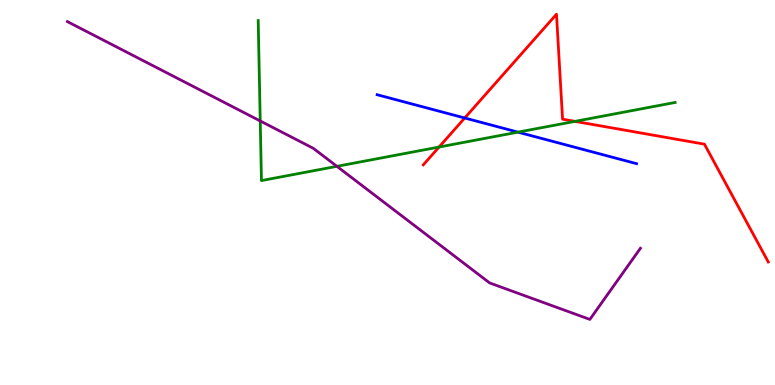[{'lines': ['blue', 'red'], 'intersections': [{'x': 6.0, 'y': 6.94}]}, {'lines': ['green', 'red'], 'intersections': [{'x': 5.67, 'y': 6.18}, {'x': 7.42, 'y': 6.85}]}, {'lines': ['purple', 'red'], 'intersections': []}, {'lines': ['blue', 'green'], 'intersections': [{'x': 6.68, 'y': 6.57}]}, {'lines': ['blue', 'purple'], 'intersections': []}, {'lines': ['green', 'purple'], 'intersections': [{'x': 3.36, 'y': 6.86}, {'x': 4.35, 'y': 5.68}]}]